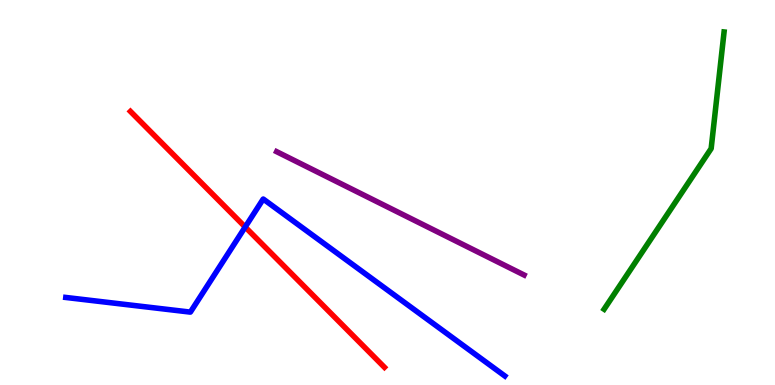[{'lines': ['blue', 'red'], 'intersections': [{'x': 3.16, 'y': 4.1}]}, {'lines': ['green', 'red'], 'intersections': []}, {'lines': ['purple', 'red'], 'intersections': []}, {'lines': ['blue', 'green'], 'intersections': []}, {'lines': ['blue', 'purple'], 'intersections': []}, {'lines': ['green', 'purple'], 'intersections': []}]